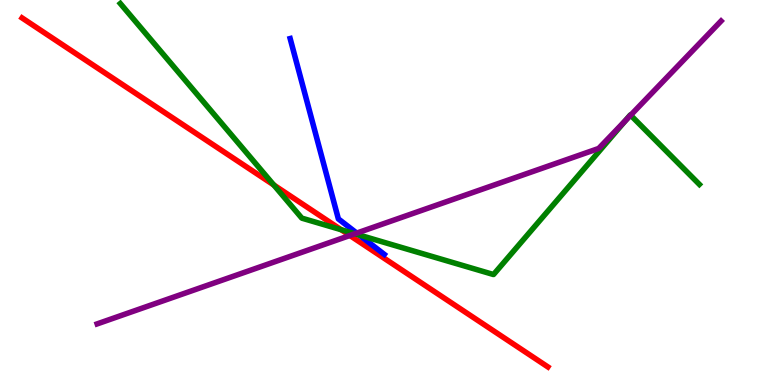[{'lines': ['blue', 'red'], 'intersections': []}, {'lines': ['green', 'red'], 'intersections': [{'x': 3.53, 'y': 5.19}, {'x': 4.4, 'y': 4.03}]}, {'lines': ['purple', 'red'], 'intersections': [{'x': 4.51, 'y': 3.88}]}, {'lines': ['blue', 'green'], 'intersections': [{'x': 4.64, 'y': 3.9}]}, {'lines': ['blue', 'purple'], 'intersections': [{'x': 4.6, 'y': 3.95}]}, {'lines': ['green', 'purple'], 'intersections': [{'x': 4.58, 'y': 3.93}, {'x': 8.07, 'y': 6.87}, {'x': 8.14, 'y': 7.01}]}]